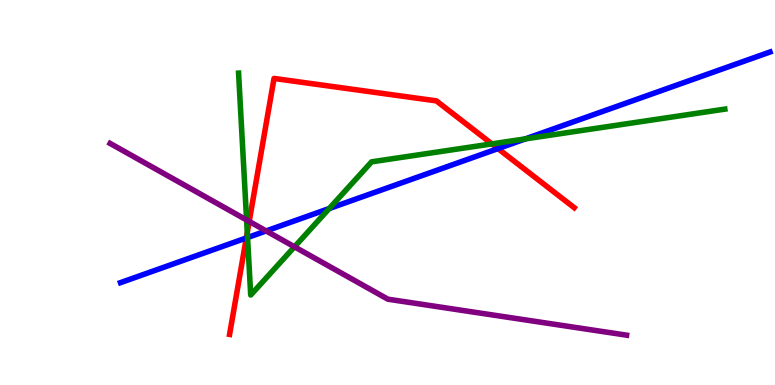[{'lines': ['blue', 'red'], 'intersections': [{'x': 3.18, 'y': 3.82}, {'x': 6.43, 'y': 6.14}]}, {'lines': ['green', 'red'], 'intersections': [{'x': 3.19, 'y': 3.96}, {'x': 6.35, 'y': 6.26}]}, {'lines': ['purple', 'red'], 'intersections': [{'x': 3.22, 'y': 4.25}]}, {'lines': ['blue', 'green'], 'intersections': [{'x': 3.19, 'y': 3.83}, {'x': 4.25, 'y': 4.58}, {'x': 6.78, 'y': 6.39}]}, {'lines': ['blue', 'purple'], 'intersections': [{'x': 3.43, 'y': 4.0}]}, {'lines': ['green', 'purple'], 'intersections': [{'x': 3.18, 'y': 4.29}, {'x': 3.8, 'y': 3.59}]}]